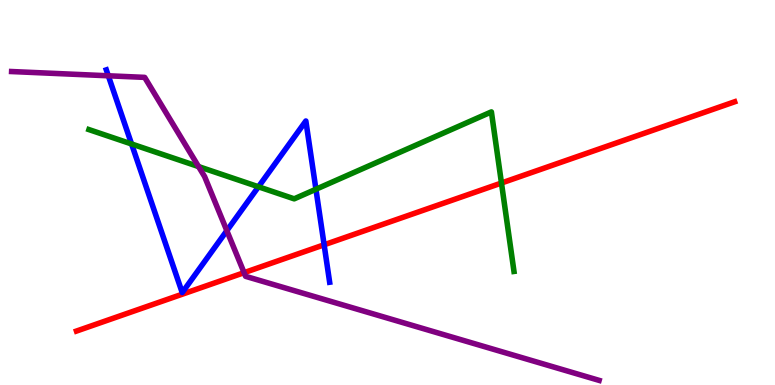[{'lines': ['blue', 'red'], 'intersections': [{'x': 4.18, 'y': 3.64}]}, {'lines': ['green', 'red'], 'intersections': [{'x': 6.47, 'y': 5.25}]}, {'lines': ['purple', 'red'], 'intersections': [{'x': 3.15, 'y': 2.92}]}, {'lines': ['blue', 'green'], 'intersections': [{'x': 1.7, 'y': 6.26}, {'x': 3.33, 'y': 5.15}, {'x': 4.08, 'y': 5.08}]}, {'lines': ['blue', 'purple'], 'intersections': [{'x': 1.4, 'y': 8.03}, {'x': 2.93, 'y': 4.01}]}, {'lines': ['green', 'purple'], 'intersections': [{'x': 2.56, 'y': 5.67}]}]